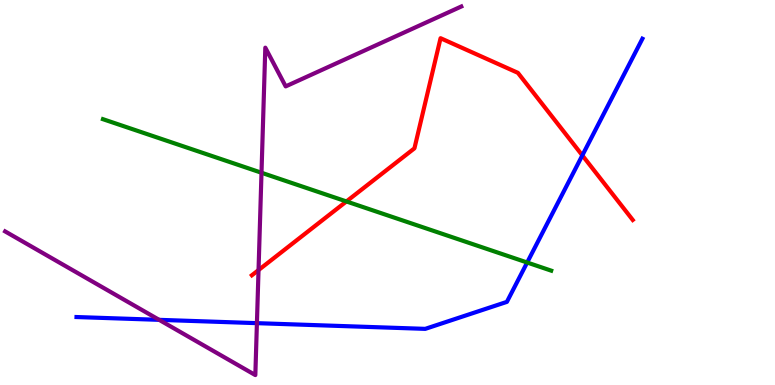[{'lines': ['blue', 'red'], 'intersections': [{'x': 7.51, 'y': 5.96}]}, {'lines': ['green', 'red'], 'intersections': [{'x': 4.47, 'y': 4.77}]}, {'lines': ['purple', 'red'], 'intersections': [{'x': 3.34, 'y': 2.99}]}, {'lines': ['blue', 'green'], 'intersections': [{'x': 6.8, 'y': 3.18}]}, {'lines': ['blue', 'purple'], 'intersections': [{'x': 2.05, 'y': 1.69}, {'x': 3.32, 'y': 1.61}]}, {'lines': ['green', 'purple'], 'intersections': [{'x': 3.37, 'y': 5.51}]}]